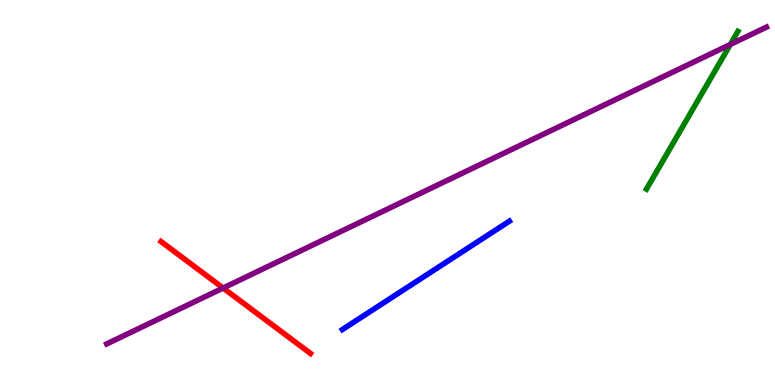[{'lines': ['blue', 'red'], 'intersections': []}, {'lines': ['green', 'red'], 'intersections': []}, {'lines': ['purple', 'red'], 'intersections': [{'x': 2.88, 'y': 2.52}]}, {'lines': ['blue', 'green'], 'intersections': []}, {'lines': ['blue', 'purple'], 'intersections': []}, {'lines': ['green', 'purple'], 'intersections': [{'x': 9.42, 'y': 8.84}]}]